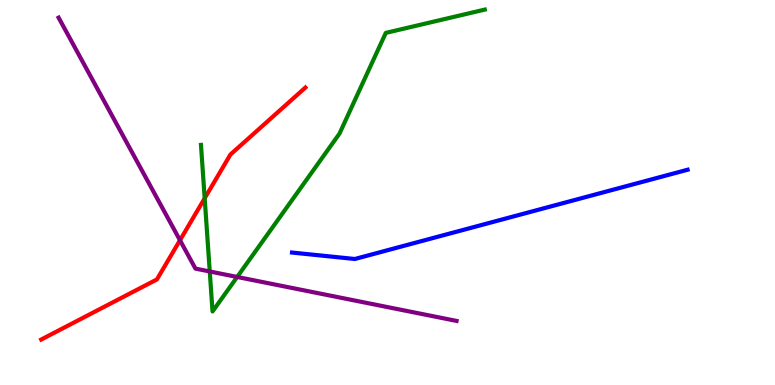[{'lines': ['blue', 'red'], 'intersections': []}, {'lines': ['green', 'red'], 'intersections': [{'x': 2.64, 'y': 4.85}]}, {'lines': ['purple', 'red'], 'intersections': [{'x': 2.32, 'y': 3.76}]}, {'lines': ['blue', 'green'], 'intersections': []}, {'lines': ['blue', 'purple'], 'intersections': []}, {'lines': ['green', 'purple'], 'intersections': [{'x': 2.71, 'y': 2.95}, {'x': 3.06, 'y': 2.81}]}]